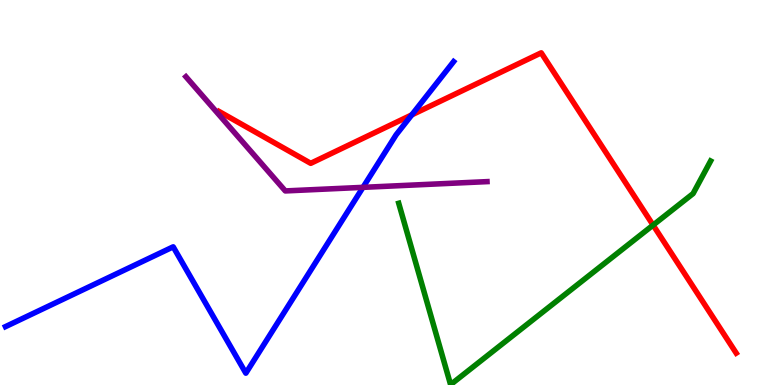[{'lines': ['blue', 'red'], 'intersections': [{'x': 5.31, 'y': 7.02}]}, {'lines': ['green', 'red'], 'intersections': [{'x': 8.43, 'y': 4.15}]}, {'lines': ['purple', 'red'], 'intersections': []}, {'lines': ['blue', 'green'], 'intersections': []}, {'lines': ['blue', 'purple'], 'intersections': [{'x': 4.68, 'y': 5.13}]}, {'lines': ['green', 'purple'], 'intersections': []}]